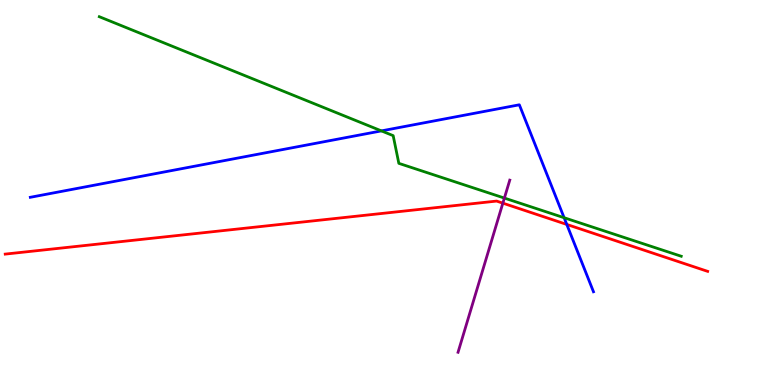[{'lines': ['blue', 'red'], 'intersections': [{'x': 7.31, 'y': 4.17}]}, {'lines': ['green', 'red'], 'intersections': []}, {'lines': ['purple', 'red'], 'intersections': [{'x': 6.49, 'y': 4.72}]}, {'lines': ['blue', 'green'], 'intersections': [{'x': 4.92, 'y': 6.6}, {'x': 7.28, 'y': 4.34}]}, {'lines': ['blue', 'purple'], 'intersections': []}, {'lines': ['green', 'purple'], 'intersections': [{'x': 6.51, 'y': 4.86}]}]